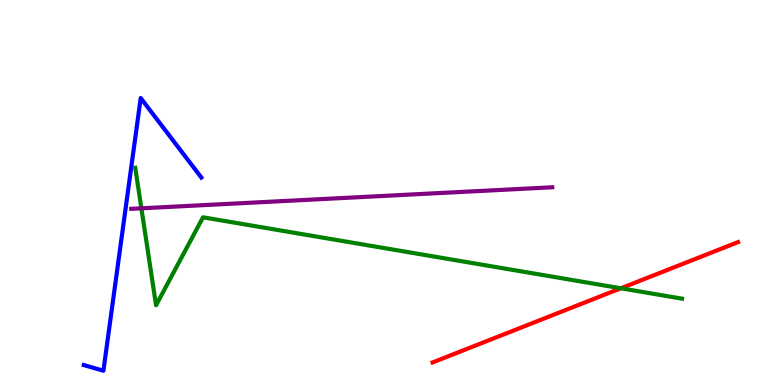[{'lines': ['blue', 'red'], 'intersections': []}, {'lines': ['green', 'red'], 'intersections': [{'x': 8.01, 'y': 2.51}]}, {'lines': ['purple', 'red'], 'intersections': []}, {'lines': ['blue', 'green'], 'intersections': []}, {'lines': ['blue', 'purple'], 'intersections': []}, {'lines': ['green', 'purple'], 'intersections': [{'x': 1.82, 'y': 4.59}]}]